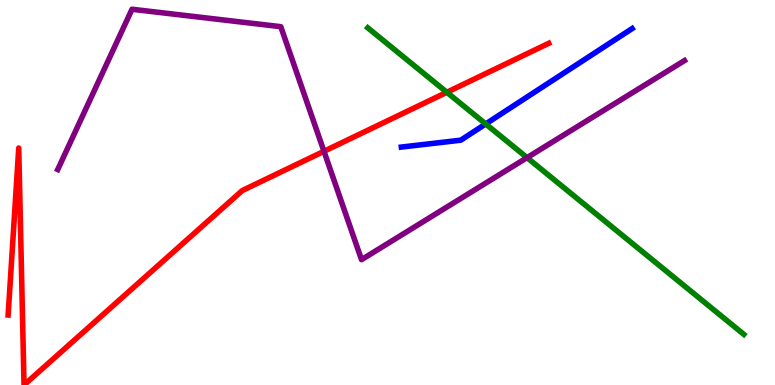[{'lines': ['blue', 'red'], 'intersections': []}, {'lines': ['green', 'red'], 'intersections': [{'x': 5.77, 'y': 7.6}]}, {'lines': ['purple', 'red'], 'intersections': [{'x': 4.18, 'y': 6.07}]}, {'lines': ['blue', 'green'], 'intersections': [{'x': 6.27, 'y': 6.78}]}, {'lines': ['blue', 'purple'], 'intersections': []}, {'lines': ['green', 'purple'], 'intersections': [{'x': 6.8, 'y': 5.91}]}]